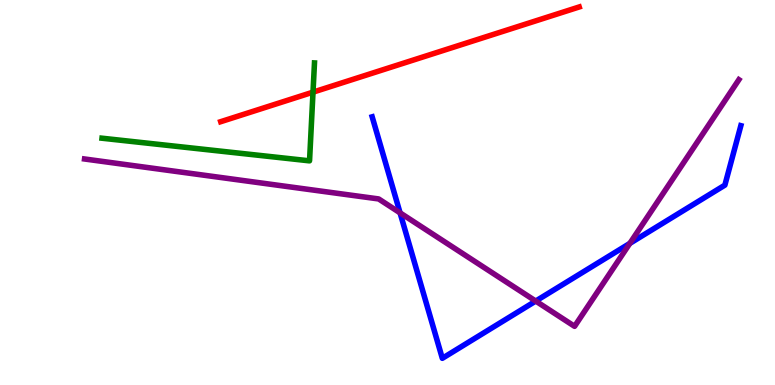[{'lines': ['blue', 'red'], 'intersections': []}, {'lines': ['green', 'red'], 'intersections': [{'x': 4.04, 'y': 7.61}]}, {'lines': ['purple', 'red'], 'intersections': []}, {'lines': ['blue', 'green'], 'intersections': []}, {'lines': ['blue', 'purple'], 'intersections': [{'x': 5.16, 'y': 4.47}, {'x': 6.91, 'y': 2.18}, {'x': 8.13, 'y': 3.68}]}, {'lines': ['green', 'purple'], 'intersections': []}]